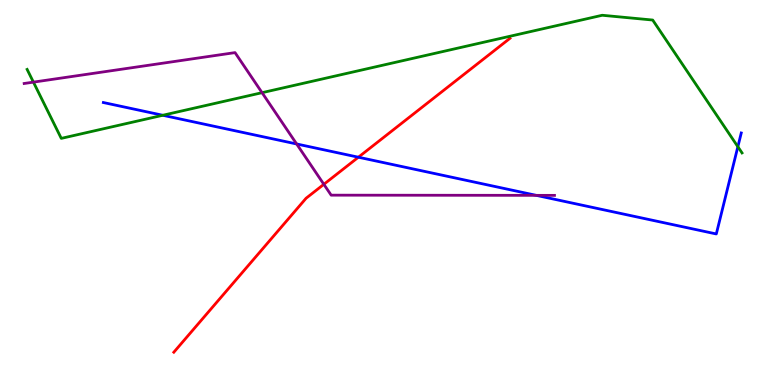[{'lines': ['blue', 'red'], 'intersections': [{'x': 4.62, 'y': 5.92}]}, {'lines': ['green', 'red'], 'intersections': []}, {'lines': ['purple', 'red'], 'intersections': [{'x': 4.18, 'y': 5.21}]}, {'lines': ['blue', 'green'], 'intersections': [{'x': 2.1, 'y': 7.01}, {'x': 9.52, 'y': 6.19}]}, {'lines': ['blue', 'purple'], 'intersections': [{'x': 3.83, 'y': 6.26}, {'x': 6.92, 'y': 4.93}]}, {'lines': ['green', 'purple'], 'intersections': [{'x': 0.431, 'y': 7.87}, {'x': 3.38, 'y': 7.59}]}]